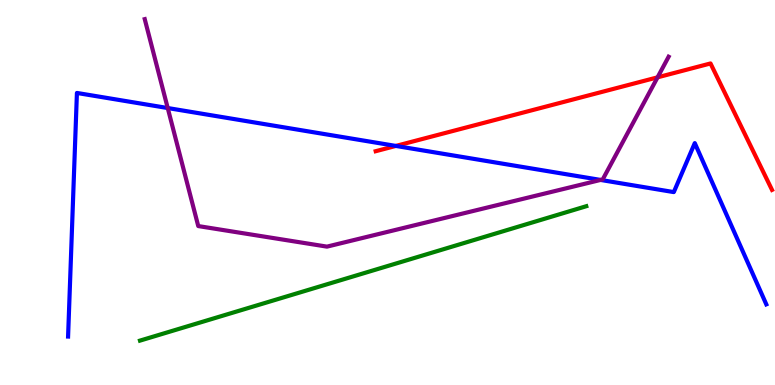[{'lines': ['blue', 'red'], 'intersections': [{'x': 5.11, 'y': 6.21}]}, {'lines': ['green', 'red'], 'intersections': []}, {'lines': ['purple', 'red'], 'intersections': [{'x': 8.48, 'y': 7.99}]}, {'lines': ['blue', 'green'], 'intersections': []}, {'lines': ['blue', 'purple'], 'intersections': [{'x': 2.16, 'y': 7.19}, {'x': 7.75, 'y': 5.33}]}, {'lines': ['green', 'purple'], 'intersections': []}]